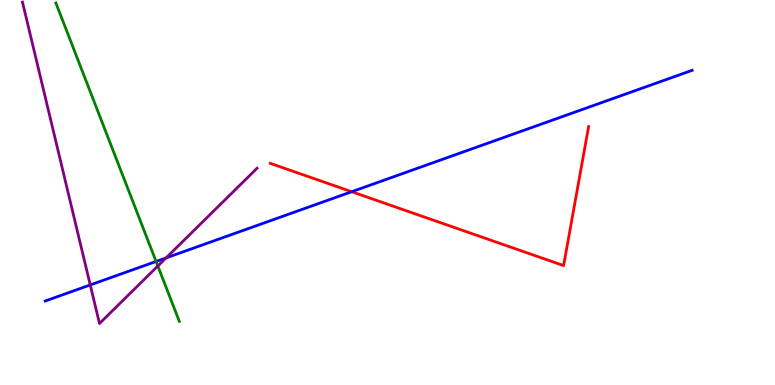[{'lines': ['blue', 'red'], 'intersections': [{'x': 4.54, 'y': 5.02}]}, {'lines': ['green', 'red'], 'intersections': []}, {'lines': ['purple', 'red'], 'intersections': []}, {'lines': ['blue', 'green'], 'intersections': [{'x': 2.01, 'y': 3.21}]}, {'lines': ['blue', 'purple'], 'intersections': [{'x': 1.16, 'y': 2.6}, {'x': 2.14, 'y': 3.3}]}, {'lines': ['green', 'purple'], 'intersections': [{'x': 2.04, 'y': 3.09}]}]